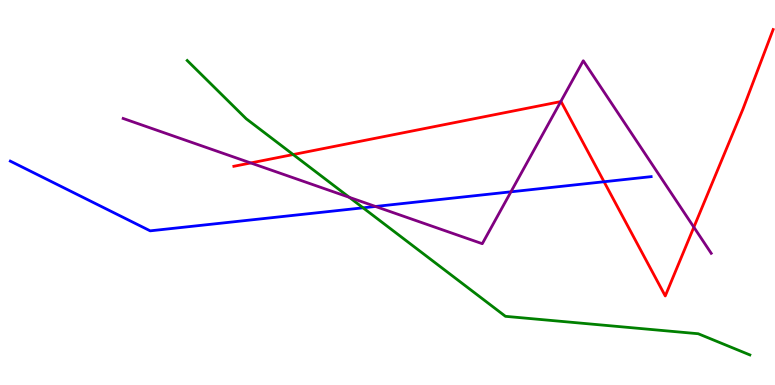[{'lines': ['blue', 'red'], 'intersections': [{'x': 7.79, 'y': 5.28}]}, {'lines': ['green', 'red'], 'intersections': [{'x': 3.78, 'y': 5.99}]}, {'lines': ['purple', 'red'], 'intersections': [{'x': 3.24, 'y': 5.77}, {'x': 7.24, 'y': 7.36}, {'x': 8.95, 'y': 4.1}]}, {'lines': ['blue', 'green'], 'intersections': [{'x': 4.68, 'y': 4.6}]}, {'lines': ['blue', 'purple'], 'intersections': [{'x': 4.85, 'y': 4.64}, {'x': 6.59, 'y': 5.02}]}, {'lines': ['green', 'purple'], 'intersections': [{'x': 4.51, 'y': 4.87}]}]